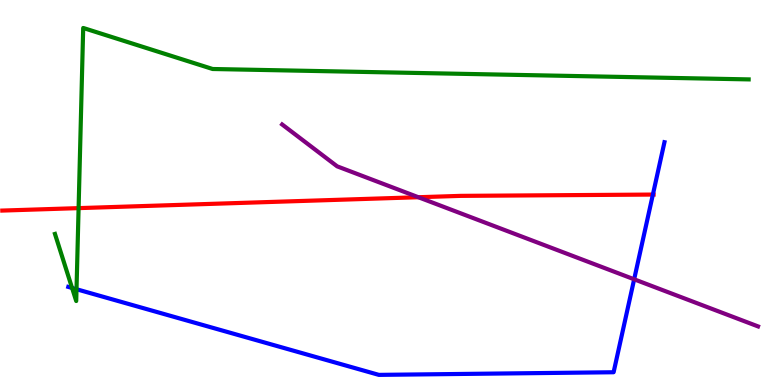[{'lines': ['blue', 'red'], 'intersections': [{'x': 8.42, 'y': 4.95}]}, {'lines': ['green', 'red'], 'intersections': [{'x': 1.01, 'y': 4.59}]}, {'lines': ['purple', 'red'], 'intersections': [{'x': 5.4, 'y': 4.88}]}, {'lines': ['blue', 'green'], 'intersections': [{'x': 0.93, 'y': 2.52}, {'x': 0.987, 'y': 2.49}]}, {'lines': ['blue', 'purple'], 'intersections': [{'x': 8.18, 'y': 2.75}]}, {'lines': ['green', 'purple'], 'intersections': []}]